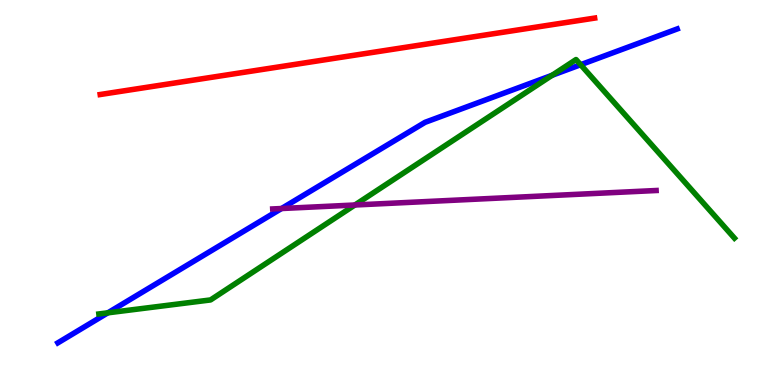[{'lines': ['blue', 'red'], 'intersections': []}, {'lines': ['green', 'red'], 'intersections': []}, {'lines': ['purple', 'red'], 'intersections': []}, {'lines': ['blue', 'green'], 'intersections': [{'x': 1.39, 'y': 1.87}, {'x': 7.12, 'y': 8.04}, {'x': 7.49, 'y': 8.32}]}, {'lines': ['blue', 'purple'], 'intersections': [{'x': 3.63, 'y': 4.58}]}, {'lines': ['green', 'purple'], 'intersections': [{'x': 4.58, 'y': 4.68}]}]